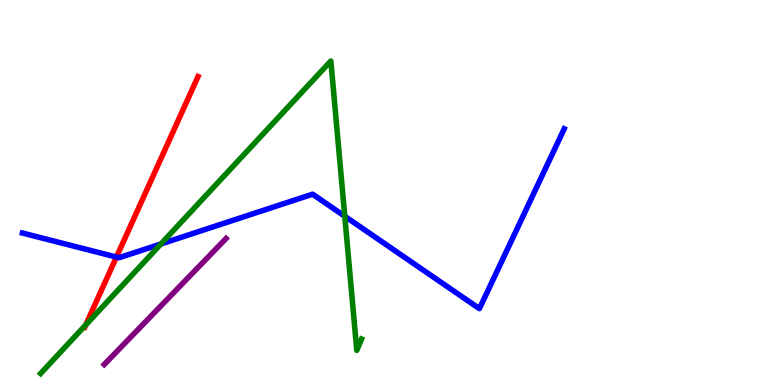[{'lines': ['blue', 'red'], 'intersections': [{'x': 1.5, 'y': 3.32}]}, {'lines': ['green', 'red'], 'intersections': [{'x': 1.11, 'y': 1.56}]}, {'lines': ['purple', 'red'], 'intersections': []}, {'lines': ['blue', 'green'], 'intersections': [{'x': 2.08, 'y': 3.66}, {'x': 4.45, 'y': 4.38}]}, {'lines': ['blue', 'purple'], 'intersections': []}, {'lines': ['green', 'purple'], 'intersections': []}]